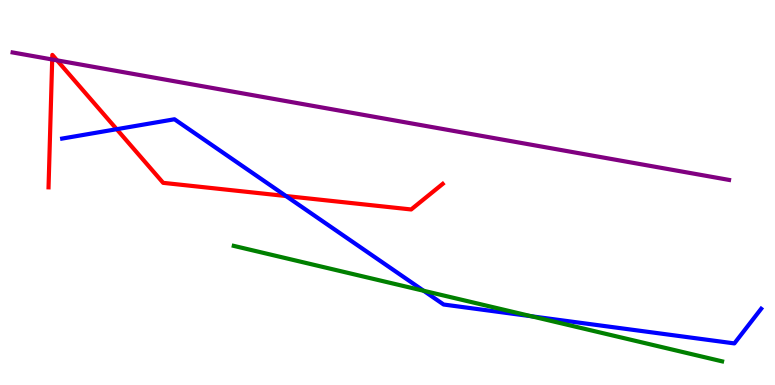[{'lines': ['blue', 'red'], 'intersections': [{'x': 1.51, 'y': 6.64}, {'x': 3.69, 'y': 4.91}]}, {'lines': ['green', 'red'], 'intersections': []}, {'lines': ['purple', 'red'], 'intersections': [{'x': 0.674, 'y': 8.45}, {'x': 0.736, 'y': 8.43}]}, {'lines': ['blue', 'green'], 'intersections': [{'x': 5.47, 'y': 2.45}, {'x': 6.86, 'y': 1.79}]}, {'lines': ['blue', 'purple'], 'intersections': []}, {'lines': ['green', 'purple'], 'intersections': []}]